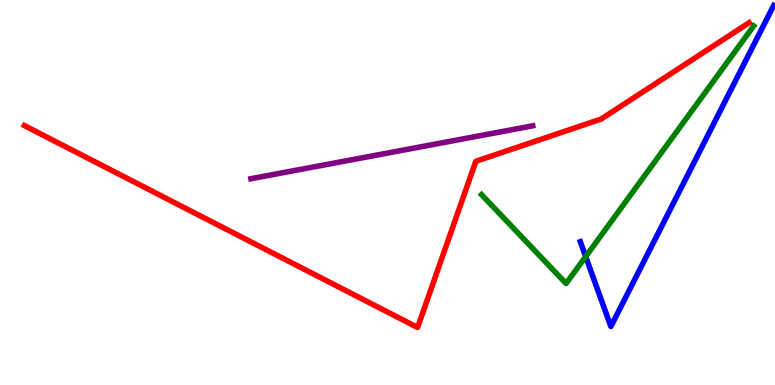[{'lines': ['blue', 'red'], 'intersections': []}, {'lines': ['green', 'red'], 'intersections': []}, {'lines': ['purple', 'red'], 'intersections': []}, {'lines': ['blue', 'green'], 'intersections': [{'x': 7.56, 'y': 3.33}]}, {'lines': ['blue', 'purple'], 'intersections': []}, {'lines': ['green', 'purple'], 'intersections': []}]